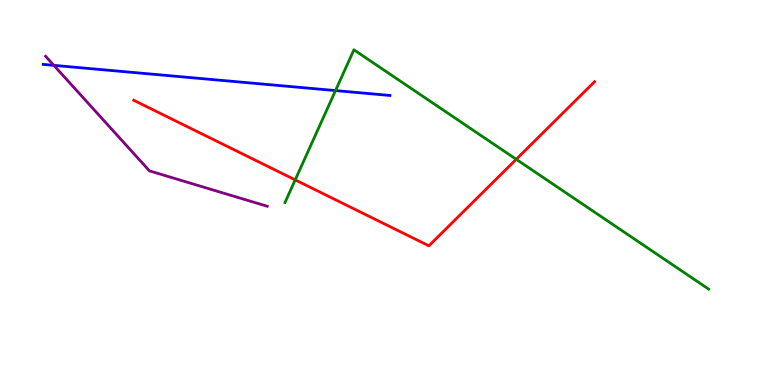[{'lines': ['blue', 'red'], 'intersections': []}, {'lines': ['green', 'red'], 'intersections': [{'x': 3.81, 'y': 5.33}, {'x': 6.66, 'y': 5.86}]}, {'lines': ['purple', 'red'], 'intersections': []}, {'lines': ['blue', 'green'], 'intersections': [{'x': 4.33, 'y': 7.65}]}, {'lines': ['blue', 'purple'], 'intersections': [{'x': 0.695, 'y': 8.3}]}, {'lines': ['green', 'purple'], 'intersections': []}]